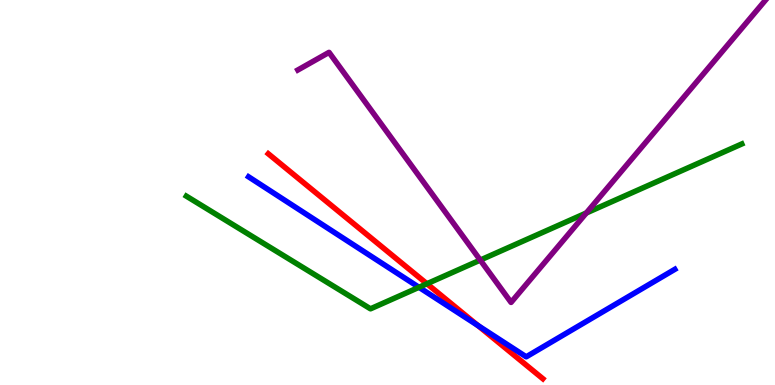[{'lines': ['blue', 'red'], 'intersections': [{'x': 6.17, 'y': 1.55}]}, {'lines': ['green', 'red'], 'intersections': [{'x': 5.51, 'y': 2.63}]}, {'lines': ['purple', 'red'], 'intersections': []}, {'lines': ['blue', 'green'], 'intersections': [{'x': 5.41, 'y': 2.54}]}, {'lines': ['blue', 'purple'], 'intersections': []}, {'lines': ['green', 'purple'], 'intersections': [{'x': 6.2, 'y': 3.24}, {'x': 7.57, 'y': 4.47}]}]